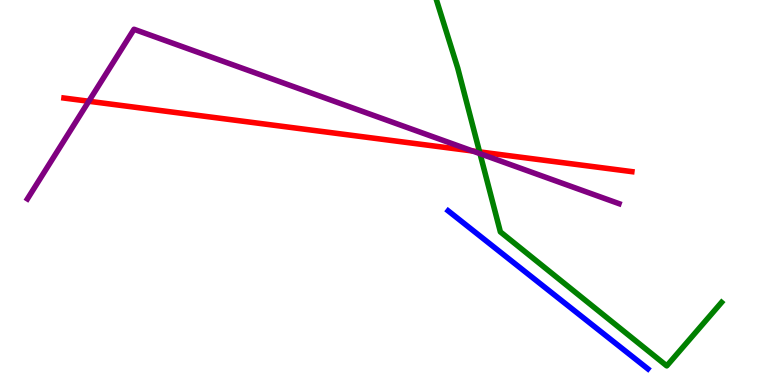[{'lines': ['blue', 'red'], 'intersections': []}, {'lines': ['green', 'red'], 'intersections': [{'x': 6.19, 'y': 6.05}]}, {'lines': ['purple', 'red'], 'intersections': [{'x': 1.15, 'y': 7.37}, {'x': 6.1, 'y': 6.08}]}, {'lines': ['blue', 'green'], 'intersections': []}, {'lines': ['blue', 'purple'], 'intersections': []}, {'lines': ['green', 'purple'], 'intersections': [{'x': 6.19, 'y': 6.01}]}]